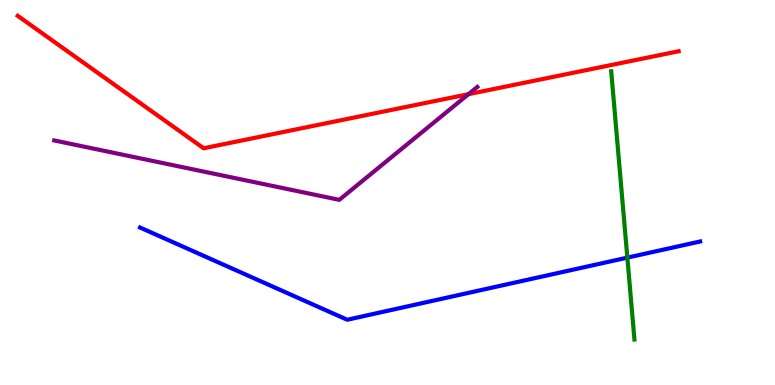[{'lines': ['blue', 'red'], 'intersections': []}, {'lines': ['green', 'red'], 'intersections': []}, {'lines': ['purple', 'red'], 'intersections': [{'x': 6.05, 'y': 7.55}]}, {'lines': ['blue', 'green'], 'intersections': [{'x': 8.09, 'y': 3.31}]}, {'lines': ['blue', 'purple'], 'intersections': []}, {'lines': ['green', 'purple'], 'intersections': []}]